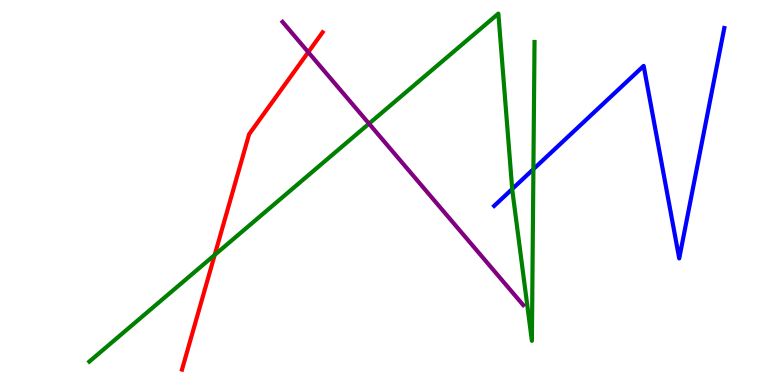[{'lines': ['blue', 'red'], 'intersections': []}, {'lines': ['green', 'red'], 'intersections': [{'x': 2.77, 'y': 3.38}]}, {'lines': ['purple', 'red'], 'intersections': [{'x': 3.98, 'y': 8.64}]}, {'lines': ['blue', 'green'], 'intersections': [{'x': 6.61, 'y': 5.09}, {'x': 6.88, 'y': 5.61}]}, {'lines': ['blue', 'purple'], 'intersections': []}, {'lines': ['green', 'purple'], 'intersections': [{'x': 4.76, 'y': 6.79}]}]